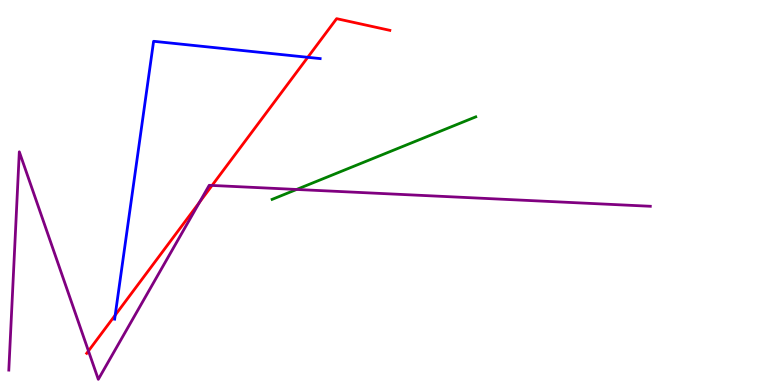[{'lines': ['blue', 'red'], 'intersections': [{'x': 1.49, 'y': 1.81}, {'x': 3.97, 'y': 8.51}]}, {'lines': ['green', 'red'], 'intersections': []}, {'lines': ['purple', 'red'], 'intersections': [{'x': 1.14, 'y': 0.884}, {'x': 2.58, 'y': 4.75}, {'x': 2.74, 'y': 5.18}]}, {'lines': ['blue', 'green'], 'intersections': []}, {'lines': ['blue', 'purple'], 'intersections': []}, {'lines': ['green', 'purple'], 'intersections': [{'x': 3.83, 'y': 5.08}]}]